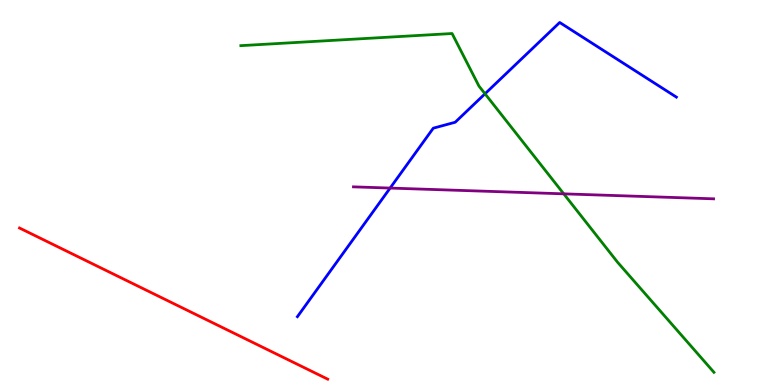[{'lines': ['blue', 'red'], 'intersections': []}, {'lines': ['green', 'red'], 'intersections': []}, {'lines': ['purple', 'red'], 'intersections': []}, {'lines': ['blue', 'green'], 'intersections': [{'x': 6.26, 'y': 7.56}]}, {'lines': ['blue', 'purple'], 'intersections': [{'x': 5.03, 'y': 5.12}]}, {'lines': ['green', 'purple'], 'intersections': [{'x': 7.27, 'y': 4.97}]}]